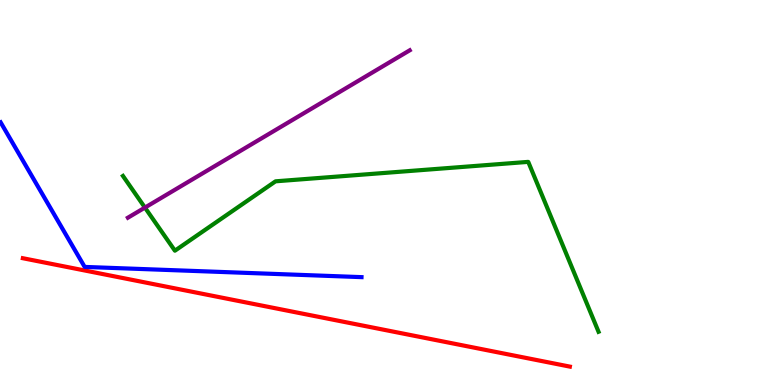[{'lines': ['blue', 'red'], 'intersections': []}, {'lines': ['green', 'red'], 'intersections': []}, {'lines': ['purple', 'red'], 'intersections': []}, {'lines': ['blue', 'green'], 'intersections': []}, {'lines': ['blue', 'purple'], 'intersections': []}, {'lines': ['green', 'purple'], 'intersections': [{'x': 1.87, 'y': 4.61}]}]